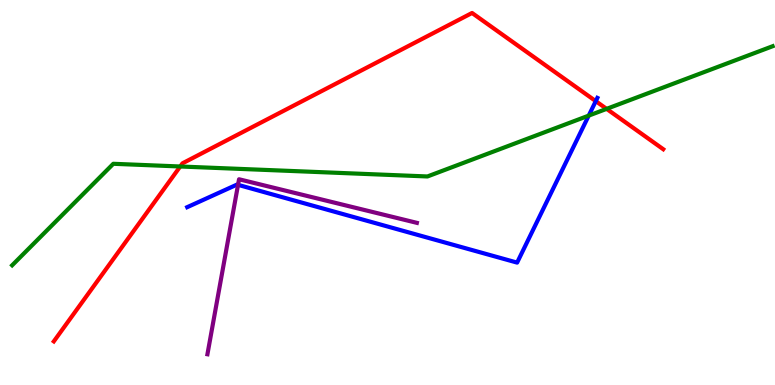[{'lines': ['blue', 'red'], 'intersections': [{'x': 7.69, 'y': 7.37}]}, {'lines': ['green', 'red'], 'intersections': [{'x': 2.33, 'y': 5.68}, {'x': 7.83, 'y': 7.17}]}, {'lines': ['purple', 'red'], 'intersections': []}, {'lines': ['blue', 'green'], 'intersections': [{'x': 7.6, 'y': 7.0}]}, {'lines': ['blue', 'purple'], 'intersections': [{'x': 3.07, 'y': 5.2}]}, {'lines': ['green', 'purple'], 'intersections': []}]